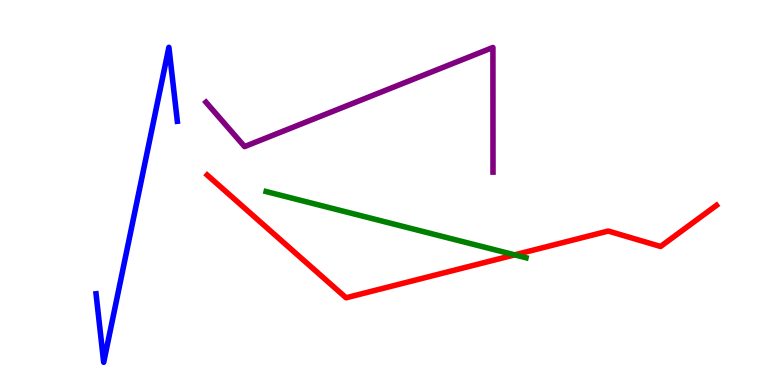[{'lines': ['blue', 'red'], 'intersections': []}, {'lines': ['green', 'red'], 'intersections': [{'x': 6.64, 'y': 3.38}]}, {'lines': ['purple', 'red'], 'intersections': []}, {'lines': ['blue', 'green'], 'intersections': []}, {'lines': ['blue', 'purple'], 'intersections': []}, {'lines': ['green', 'purple'], 'intersections': []}]